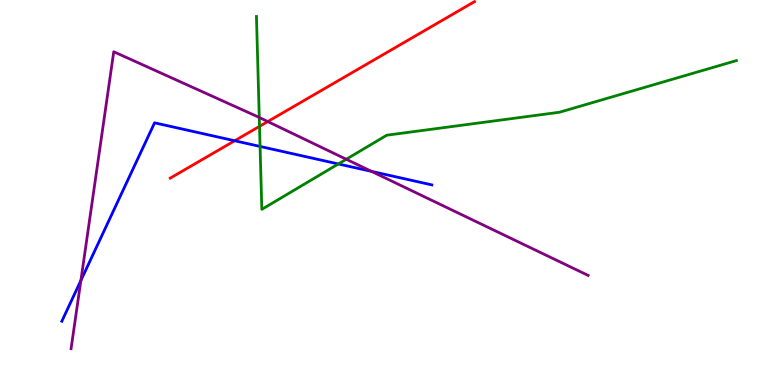[{'lines': ['blue', 'red'], 'intersections': [{'x': 3.03, 'y': 6.34}]}, {'lines': ['green', 'red'], 'intersections': [{'x': 3.35, 'y': 6.72}]}, {'lines': ['purple', 'red'], 'intersections': [{'x': 3.46, 'y': 6.84}]}, {'lines': ['blue', 'green'], 'intersections': [{'x': 3.36, 'y': 6.2}, {'x': 4.37, 'y': 5.74}]}, {'lines': ['blue', 'purple'], 'intersections': [{'x': 1.04, 'y': 2.71}, {'x': 4.79, 'y': 5.55}]}, {'lines': ['green', 'purple'], 'intersections': [{'x': 3.35, 'y': 6.95}, {'x': 4.47, 'y': 5.86}]}]